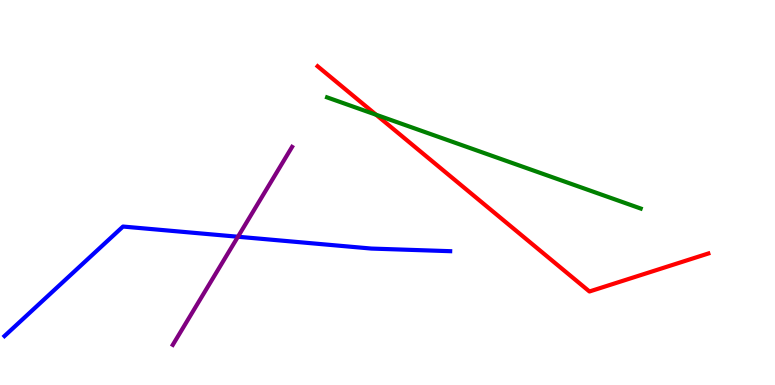[{'lines': ['blue', 'red'], 'intersections': []}, {'lines': ['green', 'red'], 'intersections': [{'x': 4.85, 'y': 7.02}]}, {'lines': ['purple', 'red'], 'intersections': []}, {'lines': ['blue', 'green'], 'intersections': []}, {'lines': ['blue', 'purple'], 'intersections': [{'x': 3.07, 'y': 3.85}]}, {'lines': ['green', 'purple'], 'intersections': []}]